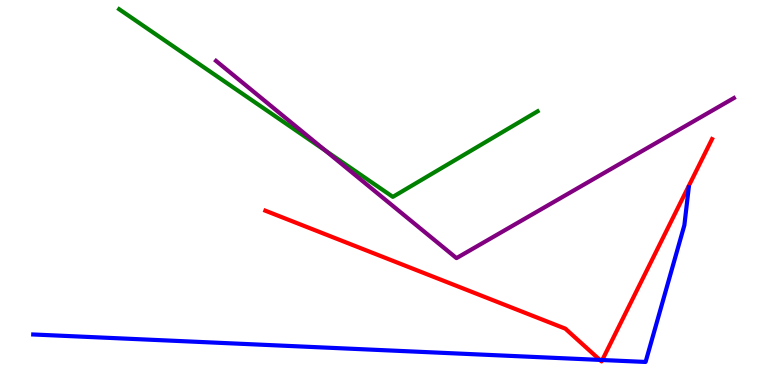[{'lines': ['blue', 'red'], 'intersections': [{'x': 7.74, 'y': 0.652}, {'x': 7.77, 'y': 0.649}]}, {'lines': ['green', 'red'], 'intersections': []}, {'lines': ['purple', 'red'], 'intersections': []}, {'lines': ['blue', 'green'], 'intersections': []}, {'lines': ['blue', 'purple'], 'intersections': []}, {'lines': ['green', 'purple'], 'intersections': [{'x': 4.2, 'y': 6.09}]}]